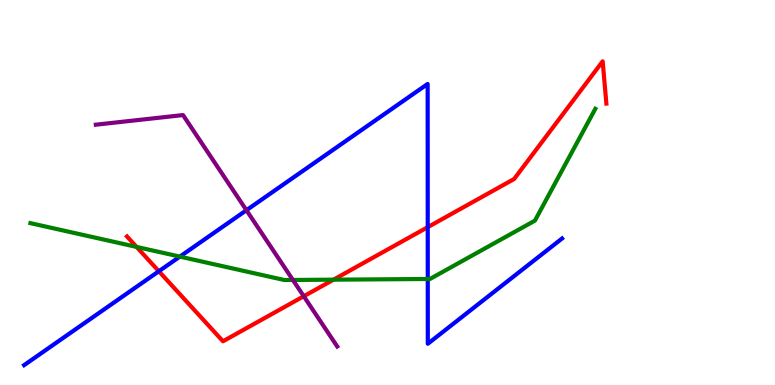[{'lines': ['blue', 'red'], 'intersections': [{'x': 2.05, 'y': 2.95}, {'x': 5.52, 'y': 4.1}]}, {'lines': ['green', 'red'], 'intersections': [{'x': 1.76, 'y': 3.59}, {'x': 4.3, 'y': 2.74}]}, {'lines': ['purple', 'red'], 'intersections': [{'x': 3.92, 'y': 2.31}]}, {'lines': ['blue', 'green'], 'intersections': [{'x': 2.32, 'y': 3.33}, {'x': 5.52, 'y': 2.75}]}, {'lines': ['blue', 'purple'], 'intersections': [{'x': 3.18, 'y': 4.54}]}, {'lines': ['green', 'purple'], 'intersections': [{'x': 3.78, 'y': 2.73}]}]